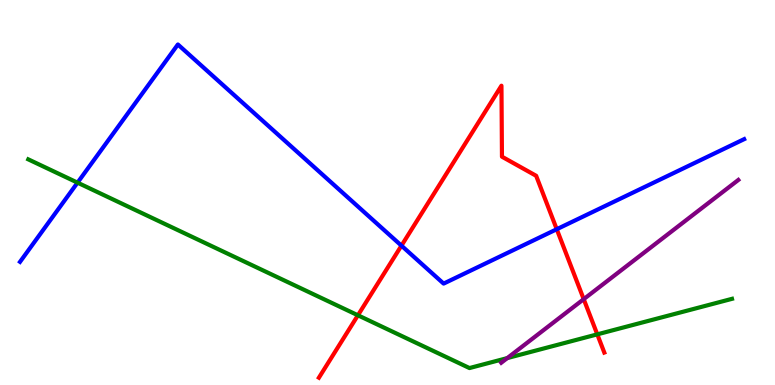[{'lines': ['blue', 'red'], 'intersections': [{'x': 5.18, 'y': 3.62}, {'x': 7.18, 'y': 4.05}]}, {'lines': ['green', 'red'], 'intersections': [{'x': 4.62, 'y': 1.81}, {'x': 7.71, 'y': 1.32}]}, {'lines': ['purple', 'red'], 'intersections': [{'x': 7.53, 'y': 2.23}]}, {'lines': ['blue', 'green'], 'intersections': [{'x': 1.0, 'y': 5.26}]}, {'lines': ['blue', 'purple'], 'intersections': []}, {'lines': ['green', 'purple'], 'intersections': [{'x': 6.55, 'y': 0.699}]}]